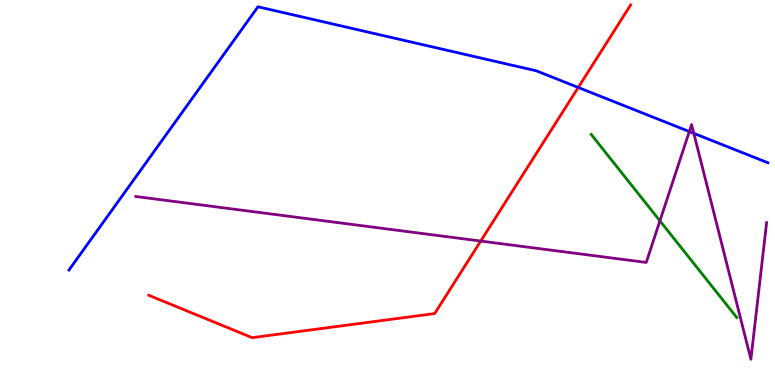[{'lines': ['blue', 'red'], 'intersections': [{'x': 7.46, 'y': 7.73}]}, {'lines': ['green', 'red'], 'intersections': []}, {'lines': ['purple', 'red'], 'intersections': [{'x': 6.2, 'y': 3.74}]}, {'lines': ['blue', 'green'], 'intersections': []}, {'lines': ['blue', 'purple'], 'intersections': [{'x': 8.89, 'y': 6.58}, {'x': 8.95, 'y': 6.54}]}, {'lines': ['green', 'purple'], 'intersections': [{'x': 8.52, 'y': 4.26}]}]